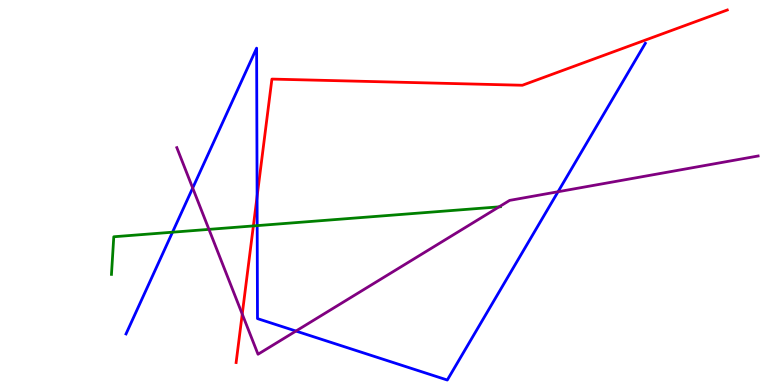[{'lines': ['blue', 'red'], 'intersections': [{'x': 3.32, 'y': 4.9}]}, {'lines': ['green', 'red'], 'intersections': [{'x': 3.27, 'y': 4.13}]}, {'lines': ['purple', 'red'], 'intersections': [{'x': 3.13, 'y': 1.84}]}, {'lines': ['blue', 'green'], 'intersections': [{'x': 2.23, 'y': 3.97}, {'x': 3.32, 'y': 4.14}]}, {'lines': ['blue', 'purple'], 'intersections': [{'x': 2.49, 'y': 5.12}, {'x': 3.82, 'y': 1.4}, {'x': 7.2, 'y': 5.02}]}, {'lines': ['green', 'purple'], 'intersections': [{'x': 2.7, 'y': 4.04}, {'x': 6.44, 'y': 4.63}]}]